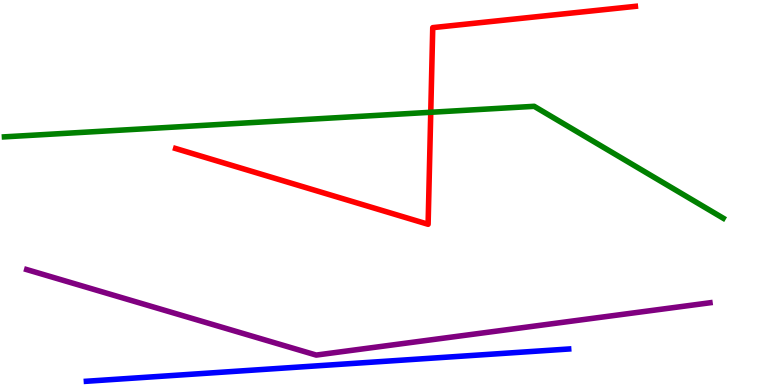[{'lines': ['blue', 'red'], 'intersections': []}, {'lines': ['green', 'red'], 'intersections': [{'x': 5.56, 'y': 7.08}]}, {'lines': ['purple', 'red'], 'intersections': []}, {'lines': ['blue', 'green'], 'intersections': []}, {'lines': ['blue', 'purple'], 'intersections': []}, {'lines': ['green', 'purple'], 'intersections': []}]